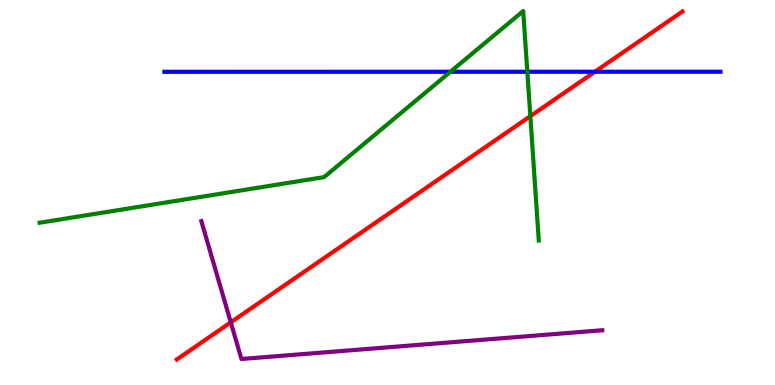[{'lines': ['blue', 'red'], 'intersections': [{'x': 7.68, 'y': 8.14}]}, {'lines': ['green', 'red'], 'intersections': [{'x': 6.84, 'y': 6.98}]}, {'lines': ['purple', 'red'], 'intersections': [{'x': 2.98, 'y': 1.63}]}, {'lines': ['blue', 'green'], 'intersections': [{'x': 5.81, 'y': 8.14}, {'x': 6.8, 'y': 8.14}]}, {'lines': ['blue', 'purple'], 'intersections': []}, {'lines': ['green', 'purple'], 'intersections': []}]